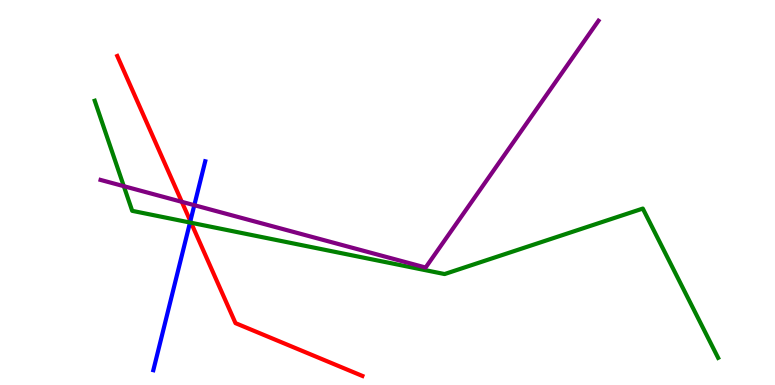[{'lines': ['blue', 'red'], 'intersections': [{'x': 2.46, 'y': 4.26}]}, {'lines': ['green', 'red'], 'intersections': [{'x': 2.47, 'y': 4.21}]}, {'lines': ['purple', 'red'], 'intersections': [{'x': 2.35, 'y': 4.76}]}, {'lines': ['blue', 'green'], 'intersections': [{'x': 2.45, 'y': 4.22}]}, {'lines': ['blue', 'purple'], 'intersections': [{'x': 2.51, 'y': 4.67}]}, {'lines': ['green', 'purple'], 'intersections': [{'x': 1.6, 'y': 5.16}]}]